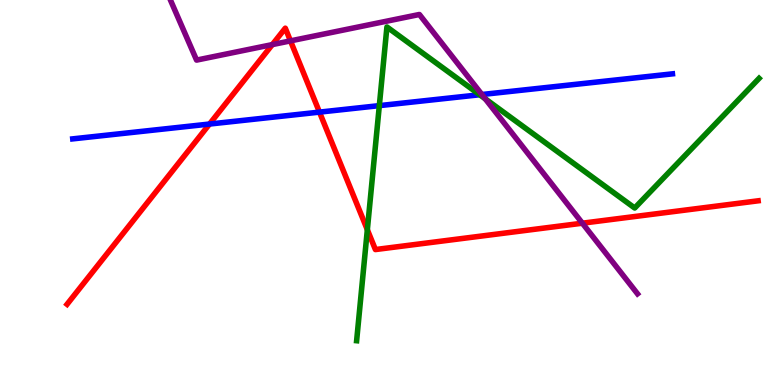[{'lines': ['blue', 'red'], 'intersections': [{'x': 2.7, 'y': 6.78}, {'x': 4.12, 'y': 7.09}]}, {'lines': ['green', 'red'], 'intersections': [{'x': 4.74, 'y': 4.03}]}, {'lines': ['purple', 'red'], 'intersections': [{'x': 3.51, 'y': 8.84}, {'x': 3.75, 'y': 8.94}, {'x': 7.51, 'y': 4.2}]}, {'lines': ['blue', 'green'], 'intersections': [{'x': 4.89, 'y': 7.26}, {'x': 6.19, 'y': 7.54}]}, {'lines': ['blue', 'purple'], 'intersections': [{'x': 6.22, 'y': 7.55}]}, {'lines': ['green', 'purple'], 'intersections': [{'x': 6.26, 'y': 7.43}]}]